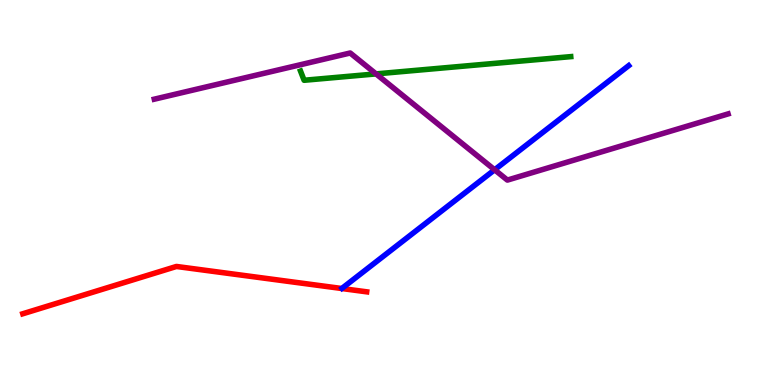[{'lines': ['blue', 'red'], 'intersections': []}, {'lines': ['green', 'red'], 'intersections': []}, {'lines': ['purple', 'red'], 'intersections': []}, {'lines': ['blue', 'green'], 'intersections': []}, {'lines': ['blue', 'purple'], 'intersections': [{'x': 6.38, 'y': 5.59}]}, {'lines': ['green', 'purple'], 'intersections': [{'x': 4.85, 'y': 8.08}]}]